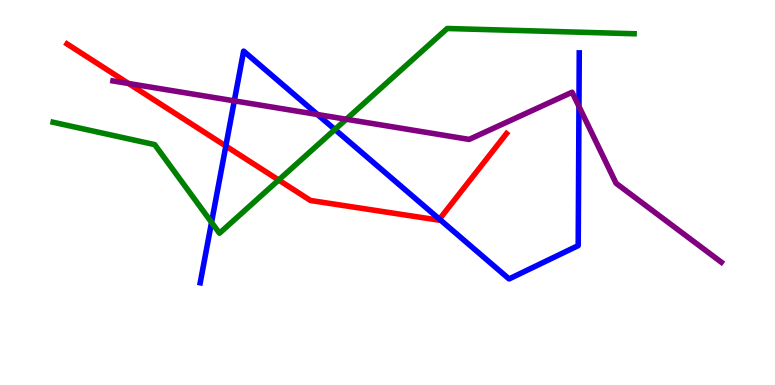[{'lines': ['blue', 'red'], 'intersections': [{'x': 2.91, 'y': 6.21}, {'x': 5.67, 'y': 4.31}]}, {'lines': ['green', 'red'], 'intersections': [{'x': 3.6, 'y': 5.32}]}, {'lines': ['purple', 'red'], 'intersections': [{'x': 1.66, 'y': 7.83}]}, {'lines': ['blue', 'green'], 'intersections': [{'x': 2.73, 'y': 4.22}, {'x': 4.32, 'y': 6.64}]}, {'lines': ['blue', 'purple'], 'intersections': [{'x': 3.02, 'y': 7.38}, {'x': 4.1, 'y': 7.03}, {'x': 7.47, 'y': 7.24}]}, {'lines': ['green', 'purple'], 'intersections': [{'x': 4.47, 'y': 6.9}]}]